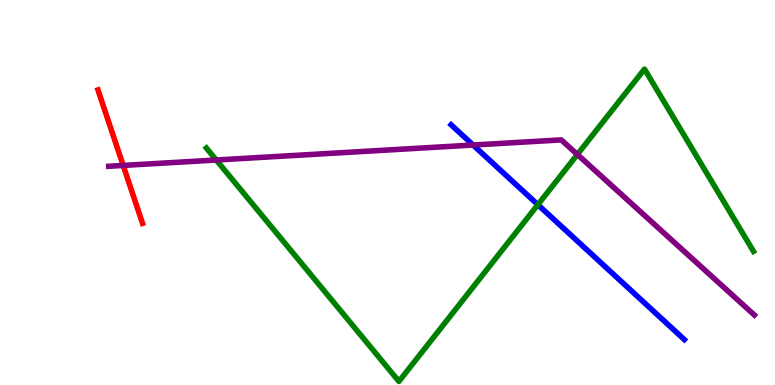[{'lines': ['blue', 'red'], 'intersections': []}, {'lines': ['green', 'red'], 'intersections': []}, {'lines': ['purple', 'red'], 'intersections': [{'x': 1.59, 'y': 5.7}]}, {'lines': ['blue', 'green'], 'intersections': [{'x': 6.94, 'y': 4.68}]}, {'lines': ['blue', 'purple'], 'intersections': [{'x': 6.1, 'y': 6.23}]}, {'lines': ['green', 'purple'], 'intersections': [{'x': 2.79, 'y': 5.84}, {'x': 7.45, 'y': 5.99}]}]